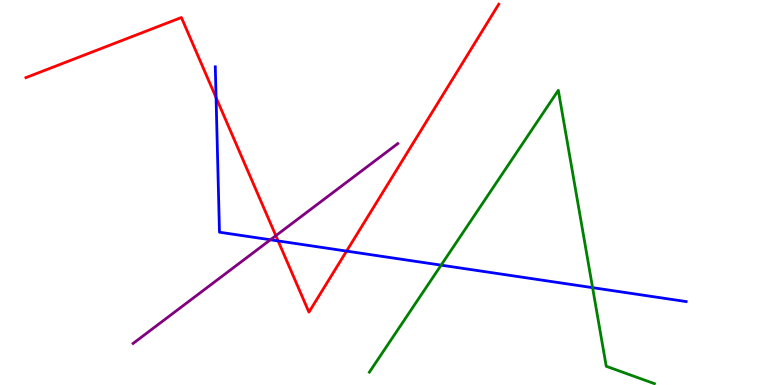[{'lines': ['blue', 'red'], 'intersections': [{'x': 2.79, 'y': 7.46}, {'x': 3.59, 'y': 3.74}, {'x': 4.47, 'y': 3.48}]}, {'lines': ['green', 'red'], 'intersections': []}, {'lines': ['purple', 'red'], 'intersections': [{'x': 3.56, 'y': 3.88}]}, {'lines': ['blue', 'green'], 'intersections': [{'x': 5.69, 'y': 3.11}, {'x': 7.65, 'y': 2.53}]}, {'lines': ['blue', 'purple'], 'intersections': [{'x': 3.49, 'y': 3.77}]}, {'lines': ['green', 'purple'], 'intersections': []}]